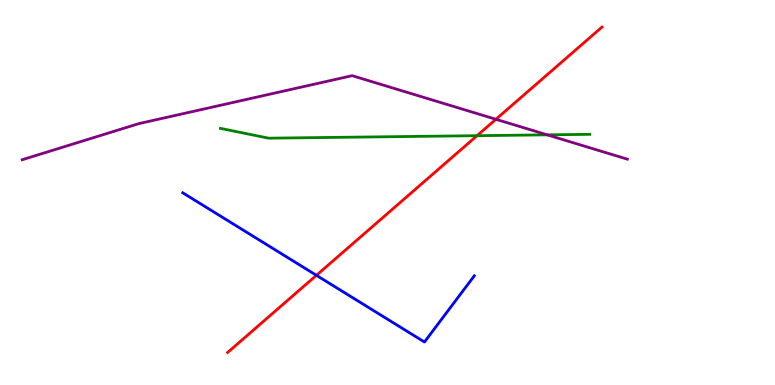[{'lines': ['blue', 'red'], 'intersections': [{'x': 4.08, 'y': 2.85}]}, {'lines': ['green', 'red'], 'intersections': [{'x': 6.15, 'y': 6.48}]}, {'lines': ['purple', 'red'], 'intersections': [{'x': 6.4, 'y': 6.9}]}, {'lines': ['blue', 'green'], 'intersections': []}, {'lines': ['blue', 'purple'], 'intersections': []}, {'lines': ['green', 'purple'], 'intersections': [{'x': 7.06, 'y': 6.5}]}]